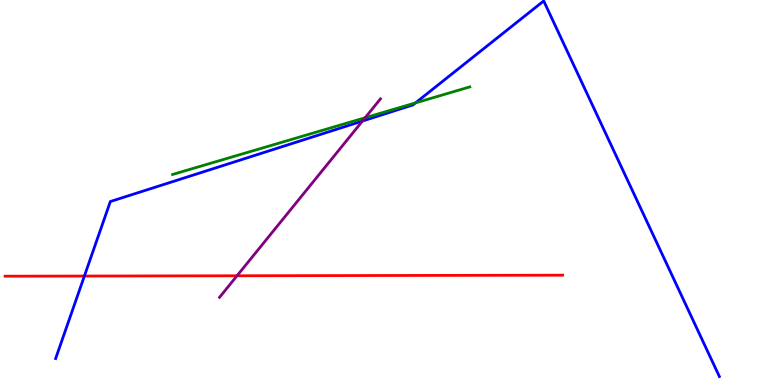[{'lines': ['blue', 'red'], 'intersections': [{'x': 1.09, 'y': 2.83}]}, {'lines': ['green', 'red'], 'intersections': []}, {'lines': ['purple', 'red'], 'intersections': [{'x': 3.06, 'y': 2.84}]}, {'lines': ['blue', 'green'], 'intersections': [{'x': 5.36, 'y': 7.33}]}, {'lines': ['blue', 'purple'], 'intersections': [{'x': 4.68, 'y': 6.86}]}, {'lines': ['green', 'purple'], 'intersections': [{'x': 4.71, 'y': 6.94}]}]